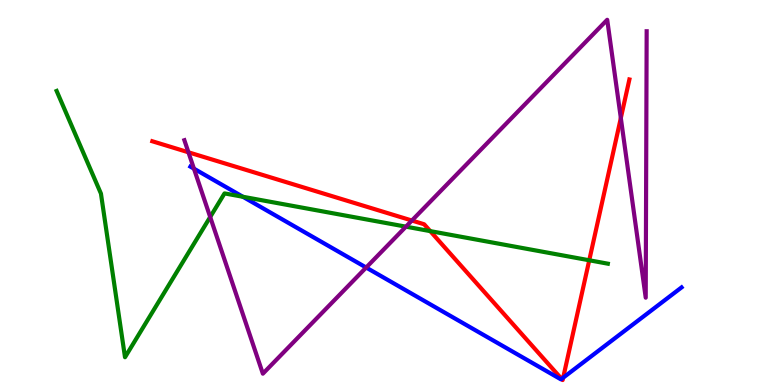[{'lines': ['blue', 'red'], 'intersections': [{'x': 7.25, 'y': 0.159}, {'x': 7.27, 'y': 0.19}]}, {'lines': ['green', 'red'], 'intersections': [{'x': 5.55, 'y': 4.0}, {'x': 7.6, 'y': 3.24}]}, {'lines': ['purple', 'red'], 'intersections': [{'x': 2.43, 'y': 6.04}, {'x': 5.31, 'y': 4.27}, {'x': 8.01, 'y': 6.93}]}, {'lines': ['blue', 'green'], 'intersections': [{'x': 3.13, 'y': 4.89}]}, {'lines': ['blue', 'purple'], 'intersections': [{'x': 2.5, 'y': 5.62}, {'x': 4.72, 'y': 3.05}]}, {'lines': ['green', 'purple'], 'intersections': [{'x': 2.71, 'y': 4.36}, {'x': 5.24, 'y': 4.11}]}]